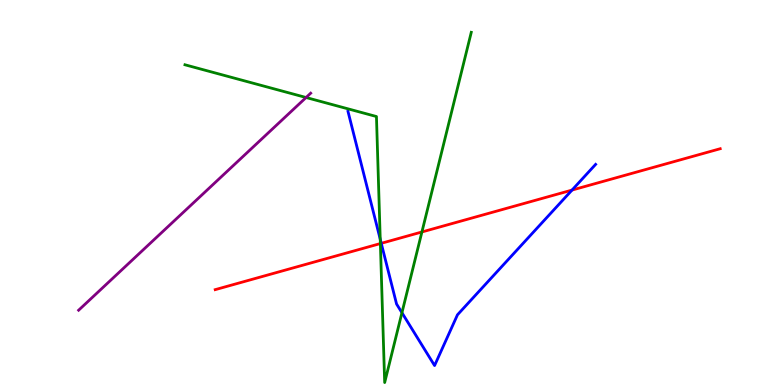[{'lines': ['blue', 'red'], 'intersections': [{'x': 4.92, 'y': 3.68}, {'x': 7.38, 'y': 5.06}]}, {'lines': ['green', 'red'], 'intersections': [{'x': 4.91, 'y': 3.67}, {'x': 5.44, 'y': 3.97}]}, {'lines': ['purple', 'red'], 'intersections': []}, {'lines': ['blue', 'green'], 'intersections': [{'x': 4.91, 'y': 3.78}, {'x': 5.19, 'y': 1.88}]}, {'lines': ['blue', 'purple'], 'intersections': []}, {'lines': ['green', 'purple'], 'intersections': [{'x': 3.95, 'y': 7.47}]}]